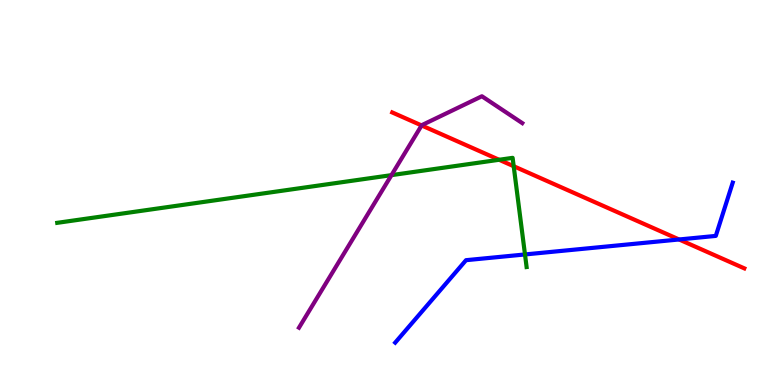[{'lines': ['blue', 'red'], 'intersections': [{'x': 8.76, 'y': 3.78}]}, {'lines': ['green', 'red'], 'intersections': [{'x': 6.44, 'y': 5.85}, {'x': 6.63, 'y': 5.68}]}, {'lines': ['purple', 'red'], 'intersections': [{'x': 5.44, 'y': 6.74}]}, {'lines': ['blue', 'green'], 'intersections': [{'x': 6.77, 'y': 3.39}]}, {'lines': ['blue', 'purple'], 'intersections': []}, {'lines': ['green', 'purple'], 'intersections': [{'x': 5.05, 'y': 5.45}]}]